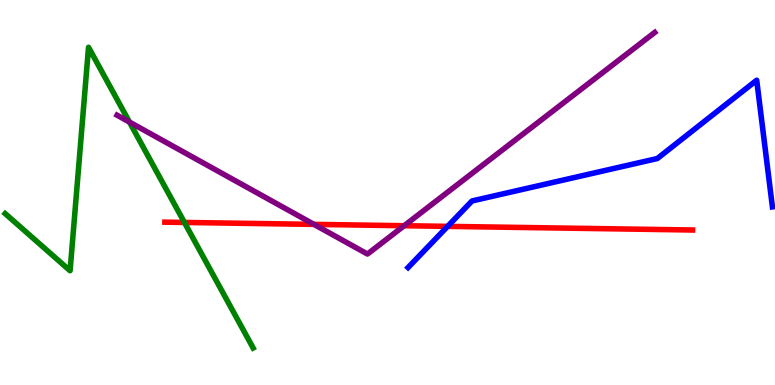[{'lines': ['blue', 'red'], 'intersections': [{'x': 5.78, 'y': 4.12}]}, {'lines': ['green', 'red'], 'intersections': [{'x': 2.38, 'y': 4.22}]}, {'lines': ['purple', 'red'], 'intersections': [{'x': 4.05, 'y': 4.17}, {'x': 5.21, 'y': 4.14}]}, {'lines': ['blue', 'green'], 'intersections': []}, {'lines': ['blue', 'purple'], 'intersections': []}, {'lines': ['green', 'purple'], 'intersections': [{'x': 1.67, 'y': 6.83}]}]